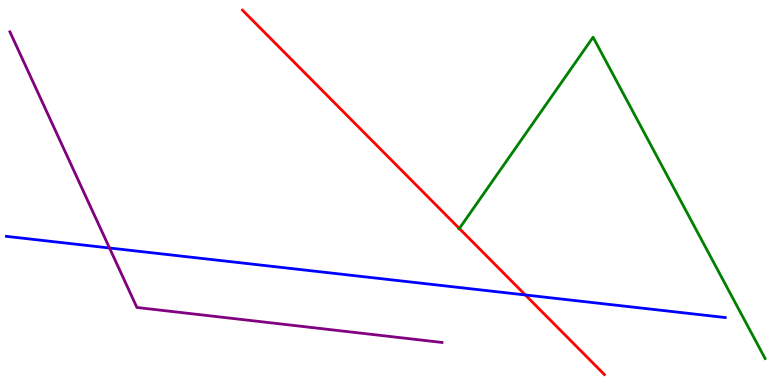[{'lines': ['blue', 'red'], 'intersections': [{'x': 6.78, 'y': 2.34}]}, {'lines': ['green', 'red'], 'intersections': [{'x': 5.93, 'y': 4.06}]}, {'lines': ['purple', 'red'], 'intersections': []}, {'lines': ['blue', 'green'], 'intersections': []}, {'lines': ['blue', 'purple'], 'intersections': [{'x': 1.41, 'y': 3.56}]}, {'lines': ['green', 'purple'], 'intersections': []}]